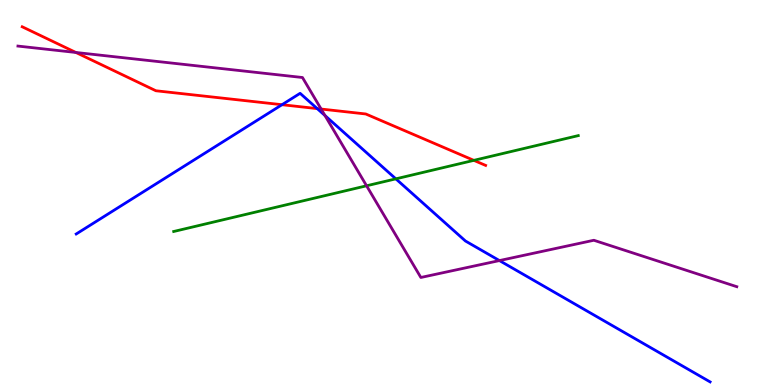[{'lines': ['blue', 'red'], 'intersections': [{'x': 3.64, 'y': 7.28}, {'x': 4.09, 'y': 7.18}]}, {'lines': ['green', 'red'], 'intersections': [{'x': 6.11, 'y': 5.83}]}, {'lines': ['purple', 'red'], 'intersections': [{'x': 0.979, 'y': 8.64}, {'x': 4.14, 'y': 7.17}]}, {'lines': ['blue', 'green'], 'intersections': [{'x': 5.11, 'y': 5.35}]}, {'lines': ['blue', 'purple'], 'intersections': [{'x': 4.19, 'y': 7.0}, {'x': 6.44, 'y': 3.23}]}, {'lines': ['green', 'purple'], 'intersections': [{'x': 4.73, 'y': 5.17}]}]